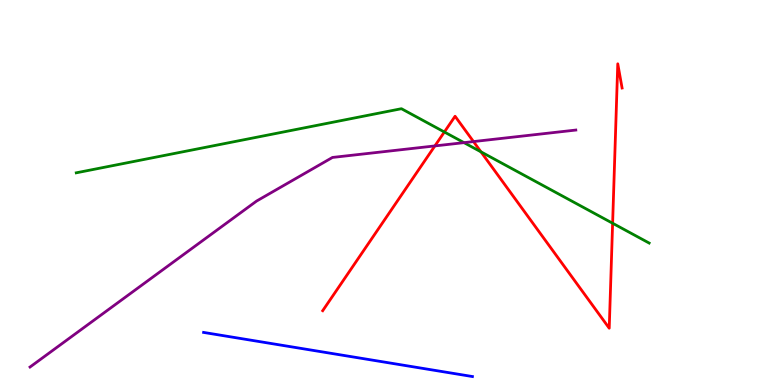[{'lines': ['blue', 'red'], 'intersections': []}, {'lines': ['green', 'red'], 'intersections': [{'x': 5.73, 'y': 6.57}, {'x': 6.21, 'y': 6.06}, {'x': 7.9, 'y': 4.2}]}, {'lines': ['purple', 'red'], 'intersections': [{'x': 5.61, 'y': 6.21}, {'x': 6.11, 'y': 6.32}]}, {'lines': ['blue', 'green'], 'intersections': []}, {'lines': ['blue', 'purple'], 'intersections': []}, {'lines': ['green', 'purple'], 'intersections': [{'x': 5.99, 'y': 6.3}]}]